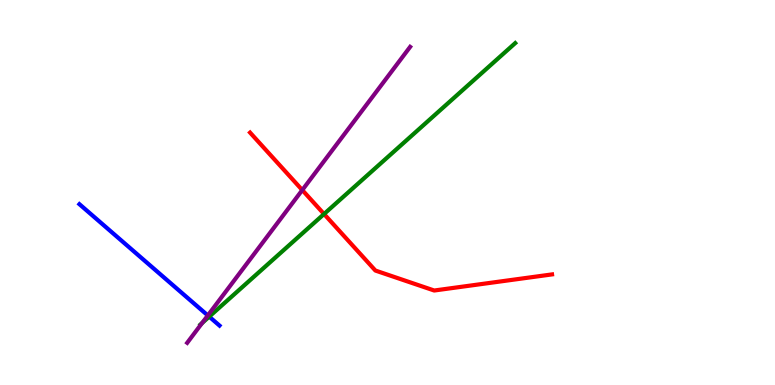[{'lines': ['blue', 'red'], 'intersections': []}, {'lines': ['green', 'red'], 'intersections': [{'x': 4.18, 'y': 4.44}]}, {'lines': ['purple', 'red'], 'intersections': [{'x': 3.9, 'y': 5.06}]}, {'lines': ['blue', 'green'], 'intersections': [{'x': 2.7, 'y': 1.77}]}, {'lines': ['blue', 'purple'], 'intersections': [{'x': 2.68, 'y': 1.81}]}, {'lines': ['green', 'purple'], 'intersections': [{'x': 2.61, 'y': 1.61}]}]